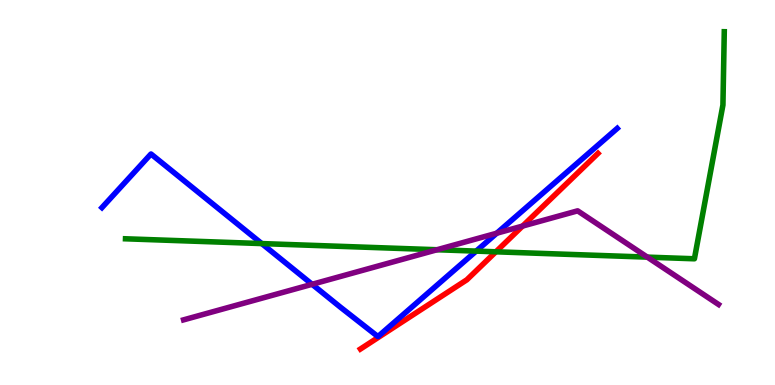[{'lines': ['blue', 'red'], 'intersections': []}, {'lines': ['green', 'red'], 'intersections': [{'x': 6.4, 'y': 3.46}]}, {'lines': ['purple', 'red'], 'intersections': [{'x': 6.74, 'y': 4.13}]}, {'lines': ['blue', 'green'], 'intersections': [{'x': 3.38, 'y': 3.67}, {'x': 6.14, 'y': 3.48}]}, {'lines': ['blue', 'purple'], 'intersections': [{'x': 4.03, 'y': 2.62}, {'x': 6.41, 'y': 3.94}]}, {'lines': ['green', 'purple'], 'intersections': [{'x': 5.64, 'y': 3.51}, {'x': 8.35, 'y': 3.32}]}]